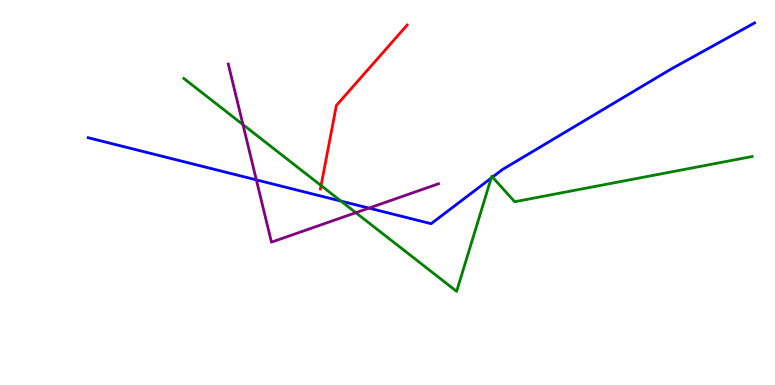[{'lines': ['blue', 'red'], 'intersections': []}, {'lines': ['green', 'red'], 'intersections': [{'x': 4.14, 'y': 5.18}]}, {'lines': ['purple', 'red'], 'intersections': []}, {'lines': ['blue', 'green'], 'intersections': [{'x': 4.4, 'y': 4.78}, {'x': 6.34, 'y': 5.37}, {'x': 6.35, 'y': 5.4}]}, {'lines': ['blue', 'purple'], 'intersections': [{'x': 3.31, 'y': 5.33}, {'x': 4.76, 'y': 4.59}]}, {'lines': ['green', 'purple'], 'intersections': [{'x': 3.13, 'y': 6.76}, {'x': 4.59, 'y': 4.48}]}]